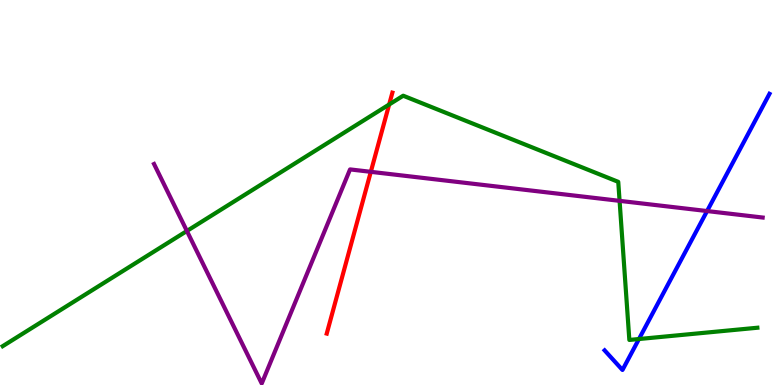[{'lines': ['blue', 'red'], 'intersections': []}, {'lines': ['green', 'red'], 'intersections': [{'x': 5.02, 'y': 7.29}]}, {'lines': ['purple', 'red'], 'intersections': [{'x': 4.78, 'y': 5.54}]}, {'lines': ['blue', 'green'], 'intersections': [{'x': 8.24, 'y': 1.19}]}, {'lines': ['blue', 'purple'], 'intersections': [{'x': 9.12, 'y': 4.52}]}, {'lines': ['green', 'purple'], 'intersections': [{'x': 2.41, 'y': 4.0}, {'x': 7.99, 'y': 4.78}]}]